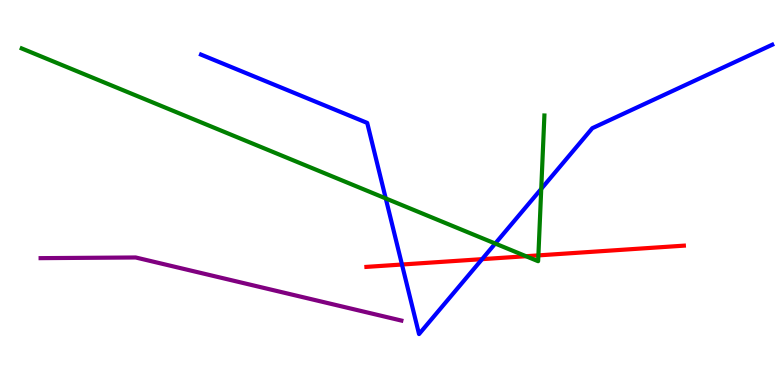[{'lines': ['blue', 'red'], 'intersections': [{'x': 5.19, 'y': 3.13}, {'x': 6.22, 'y': 3.27}]}, {'lines': ['green', 'red'], 'intersections': [{'x': 6.79, 'y': 3.34}, {'x': 6.95, 'y': 3.37}]}, {'lines': ['purple', 'red'], 'intersections': []}, {'lines': ['blue', 'green'], 'intersections': [{'x': 4.98, 'y': 4.85}, {'x': 6.39, 'y': 3.67}, {'x': 6.98, 'y': 5.09}]}, {'lines': ['blue', 'purple'], 'intersections': []}, {'lines': ['green', 'purple'], 'intersections': []}]